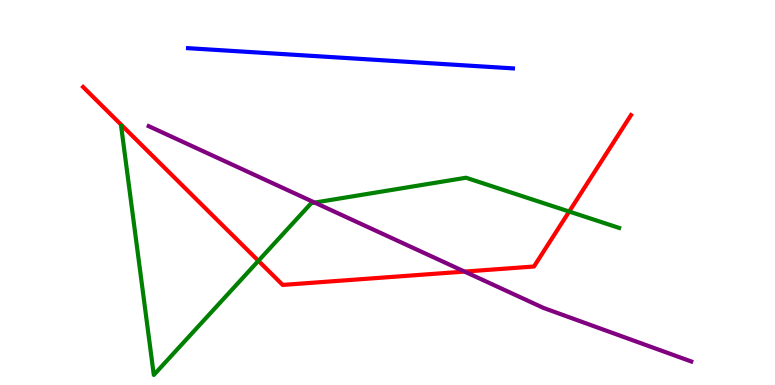[{'lines': ['blue', 'red'], 'intersections': []}, {'lines': ['green', 'red'], 'intersections': [{'x': 3.33, 'y': 3.23}, {'x': 7.34, 'y': 4.51}]}, {'lines': ['purple', 'red'], 'intersections': [{'x': 5.99, 'y': 2.95}]}, {'lines': ['blue', 'green'], 'intersections': []}, {'lines': ['blue', 'purple'], 'intersections': []}, {'lines': ['green', 'purple'], 'intersections': [{'x': 4.06, 'y': 4.74}]}]